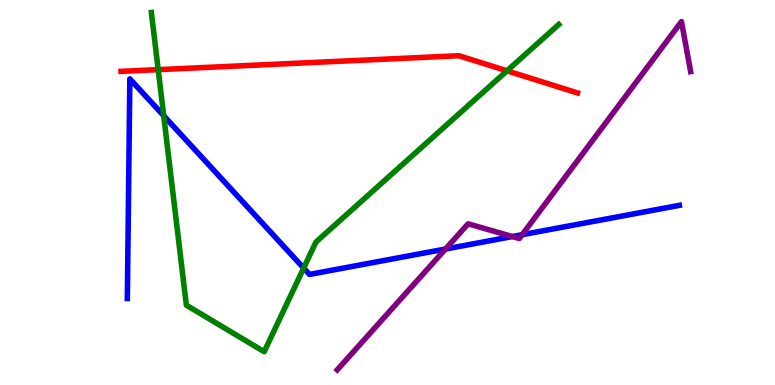[{'lines': ['blue', 'red'], 'intersections': []}, {'lines': ['green', 'red'], 'intersections': [{'x': 2.04, 'y': 8.19}, {'x': 6.54, 'y': 8.16}]}, {'lines': ['purple', 'red'], 'intersections': []}, {'lines': ['blue', 'green'], 'intersections': [{'x': 2.11, 'y': 6.99}, {'x': 3.92, 'y': 3.04}]}, {'lines': ['blue', 'purple'], 'intersections': [{'x': 5.75, 'y': 3.53}, {'x': 6.61, 'y': 3.86}, {'x': 6.74, 'y': 3.9}]}, {'lines': ['green', 'purple'], 'intersections': []}]